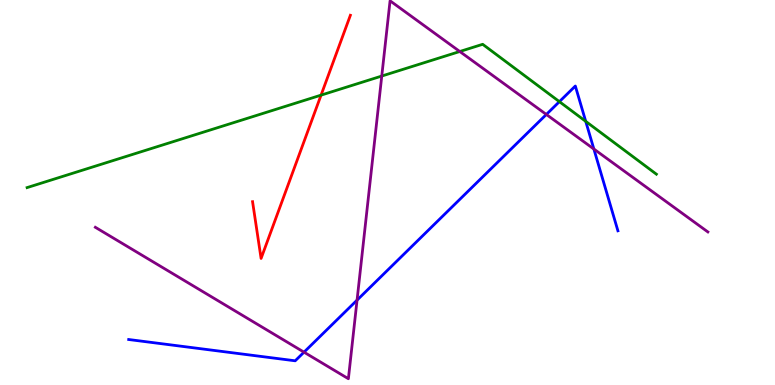[{'lines': ['blue', 'red'], 'intersections': []}, {'lines': ['green', 'red'], 'intersections': [{'x': 4.14, 'y': 7.53}]}, {'lines': ['purple', 'red'], 'intersections': []}, {'lines': ['blue', 'green'], 'intersections': [{'x': 7.22, 'y': 7.36}, {'x': 7.56, 'y': 6.85}]}, {'lines': ['blue', 'purple'], 'intersections': [{'x': 3.92, 'y': 0.853}, {'x': 4.61, 'y': 2.2}, {'x': 7.05, 'y': 7.03}, {'x': 7.66, 'y': 6.13}]}, {'lines': ['green', 'purple'], 'intersections': [{'x': 4.93, 'y': 8.02}, {'x': 5.93, 'y': 8.66}]}]